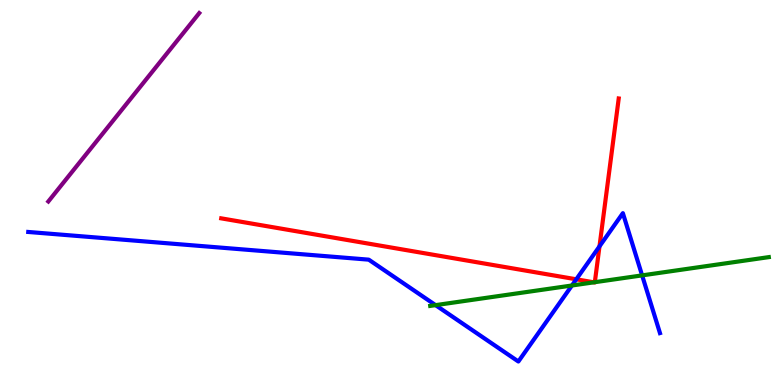[{'lines': ['blue', 'red'], 'intersections': [{'x': 7.44, 'y': 2.75}, {'x': 7.74, 'y': 3.6}]}, {'lines': ['green', 'red'], 'intersections': [{'x': 7.66, 'y': 2.67}, {'x': 7.68, 'y': 2.67}]}, {'lines': ['purple', 'red'], 'intersections': []}, {'lines': ['blue', 'green'], 'intersections': [{'x': 5.62, 'y': 2.07}, {'x': 7.38, 'y': 2.58}, {'x': 8.29, 'y': 2.85}]}, {'lines': ['blue', 'purple'], 'intersections': []}, {'lines': ['green', 'purple'], 'intersections': []}]